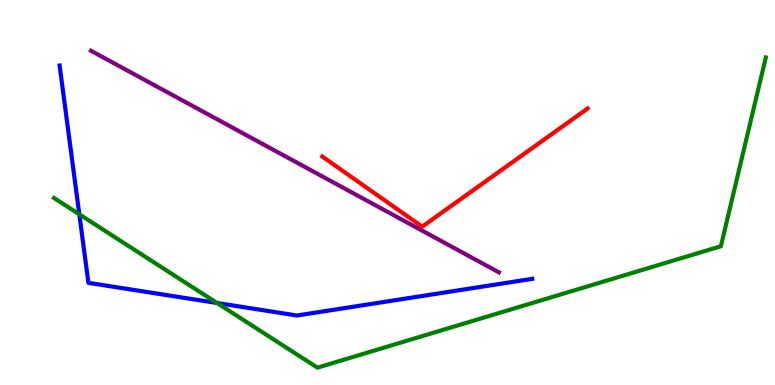[{'lines': ['blue', 'red'], 'intersections': []}, {'lines': ['green', 'red'], 'intersections': []}, {'lines': ['purple', 'red'], 'intersections': []}, {'lines': ['blue', 'green'], 'intersections': [{'x': 1.02, 'y': 4.43}, {'x': 2.8, 'y': 2.13}]}, {'lines': ['blue', 'purple'], 'intersections': []}, {'lines': ['green', 'purple'], 'intersections': []}]